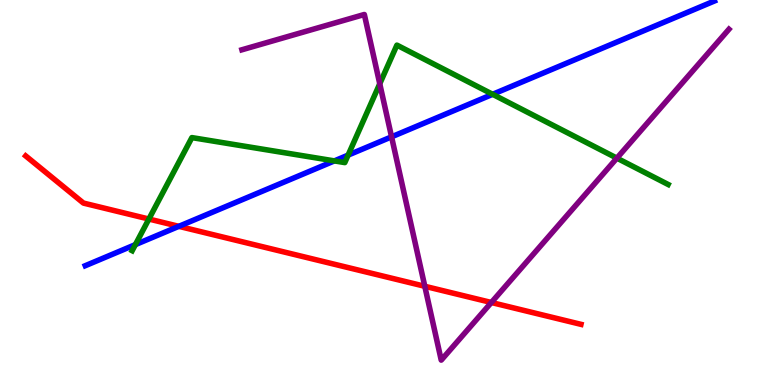[{'lines': ['blue', 'red'], 'intersections': [{'x': 2.31, 'y': 4.12}]}, {'lines': ['green', 'red'], 'intersections': [{'x': 1.92, 'y': 4.31}]}, {'lines': ['purple', 'red'], 'intersections': [{'x': 5.48, 'y': 2.56}, {'x': 6.34, 'y': 2.14}]}, {'lines': ['blue', 'green'], 'intersections': [{'x': 1.75, 'y': 3.65}, {'x': 4.31, 'y': 5.82}, {'x': 4.49, 'y': 5.97}, {'x': 6.36, 'y': 7.55}]}, {'lines': ['blue', 'purple'], 'intersections': [{'x': 5.05, 'y': 6.45}]}, {'lines': ['green', 'purple'], 'intersections': [{'x': 4.9, 'y': 7.82}, {'x': 7.96, 'y': 5.89}]}]